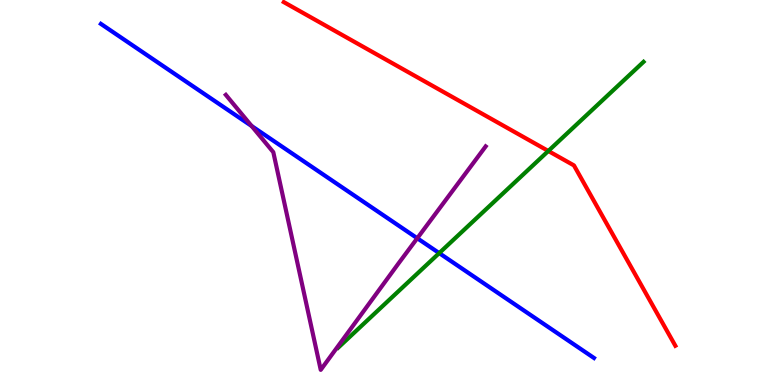[{'lines': ['blue', 'red'], 'intersections': []}, {'lines': ['green', 'red'], 'intersections': [{'x': 7.08, 'y': 6.08}]}, {'lines': ['purple', 'red'], 'intersections': []}, {'lines': ['blue', 'green'], 'intersections': [{'x': 5.67, 'y': 3.43}]}, {'lines': ['blue', 'purple'], 'intersections': [{'x': 3.25, 'y': 6.73}, {'x': 5.38, 'y': 3.81}]}, {'lines': ['green', 'purple'], 'intersections': []}]